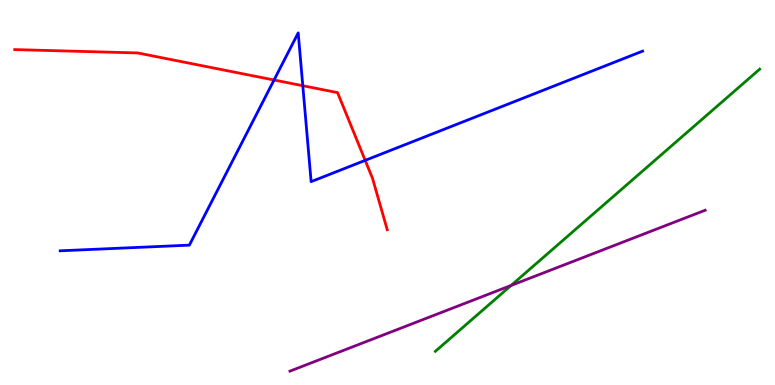[{'lines': ['blue', 'red'], 'intersections': [{'x': 3.54, 'y': 7.92}, {'x': 3.91, 'y': 7.77}, {'x': 4.71, 'y': 5.83}]}, {'lines': ['green', 'red'], 'intersections': []}, {'lines': ['purple', 'red'], 'intersections': []}, {'lines': ['blue', 'green'], 'intersections': []}, {'lines': ['blue', 'purple'], 'intersections': []}, {'lines': ['green', 'purple'], 'intersections': [{'x': 6.59, 'y': 2.59}]}]